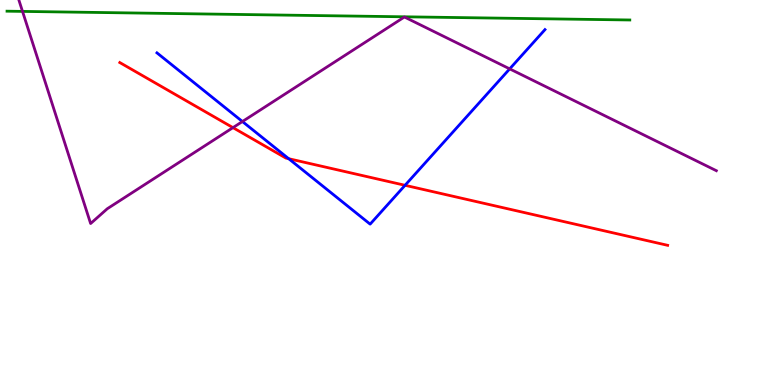[{'lines': ['blue', 'red'], 'intersections': [{'x': 3.72, 'y': 5.88}, {'x': 5.23, 'y': 5.19}]}, {'lines': ['green', 'red'], 'intersections': []}, {'lines': ['purple', 'red'], 'intersections': [{'x': 3.01, 'y': 6.68}]}, {'lines': ['blue', 'green'], 'intersections': []}, {'lines': ['blue', 'purple'], 'intersections': [{'x': 3.13, 'y': 6.84}, {'x': 6.58, 'y': 8.21}]}, {'lines': ['green', 'purple'], 'intersections': [{'x': 0.291, 'y': 9.7}]}]